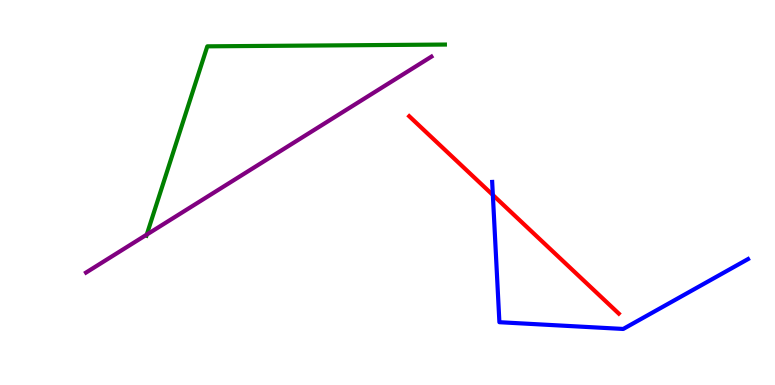[{'lines': ['blue', 'red'], 'intersections': [{'x': 6.36, 'y': 4.94}]}, {'lines': ['green', 'red'], 'intersections': []}, {'lines': ['purple', 'red'], 'intersections': []}, {'lines': ['blue', 'green'], 'intersections': []}, {'lines': ['blue', 'purple'], 'intersections': []}, {'lines': ['green', 'purple'], 'intersections': [{'x': 1.89, 'y': 3.91}]}]